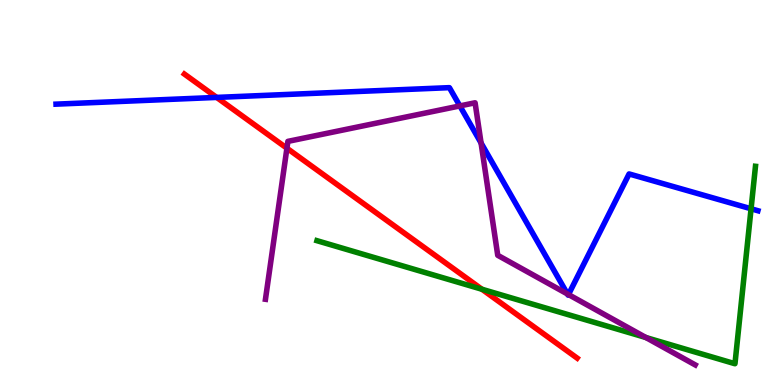[{'lines': ['blue', 'red'], 'intersections': [{'x': 2.8, 'y': 7.47}]}, {'lines': ['green', 'red'], 'intersections': [{'x': 6.22, 'y': 2.49}]}, {'lines': ['purple', 'red'], 'intersections': [{'x': 3.7, 'y': 6.15}]}, {'lines': ['blue', 'green'], 'intersections': [{'x': 9.69, 'y': 4.58}]}, {'lines': ['blue', 'purple'], 'intersections': [{'x': 5.93, 'y': 7.25}, {'x': 6.21, 'y': 6.29}, {'x': 7.32, 'y': 2.36}, {'x': 7.34, 'y': 2.35}]}, {'lines': ['green', 'purple'], 'intersections': [{'x': 8.33, 'y': 1.23}]}]